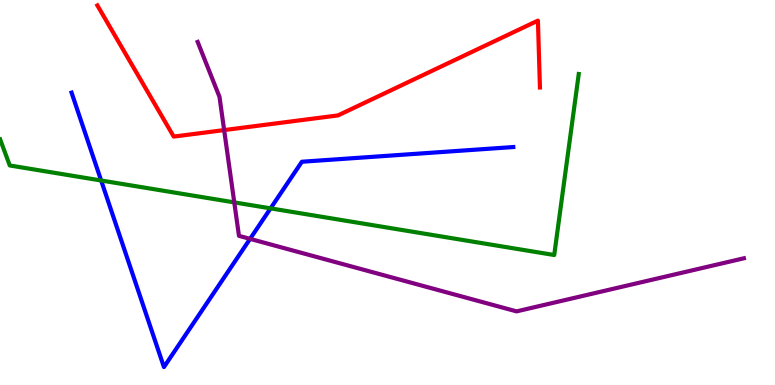[{'lines': ['blue', 'red'], 'intersections': []}, {'lines': ['green', 'red'], 'intersections': []}, {'lines': ['purple', 'red'], 'intersections': [{'x': 2.89, 'y': 6.62}]}, {'lines': ['blue', 'green'], 'intersections': [{'x': 1.31, 'y': 5.31}, {'x': 3.49, 'y': 4.59}]}, {'lines': ['blue', 'purple'], 'intersections': [{'x': 3.23, 'y': 3.8}]}, {'lines': ['green', 'purple'], 'intersections': [{'x': 3.02, 'y': 4.74}]}]